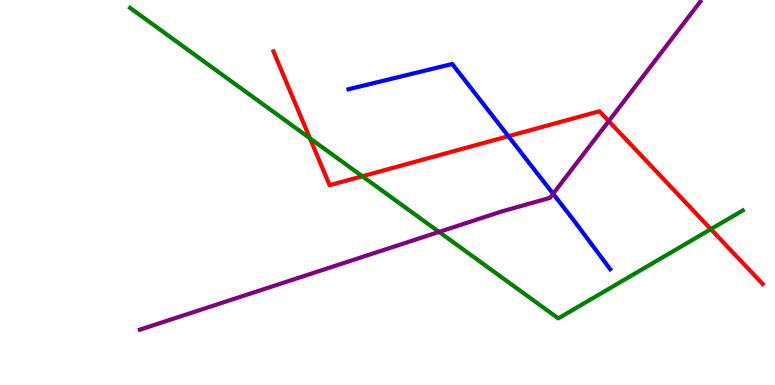[{'lines': ['blue', 'red'], 'intersections': [{'x': 6.56, 'y': 6.46}]}, {'lines': ['green', 'red'], 'intersections': [{'x': 4.0, 'y': 6.41}, {'x': 4.67, 'y': 5.42}, {'x': 9.17, 'y': 4.05}]}, {'lines': ['purple', 'red'], 'intersections': [{'x': 7.85, 'y': 6.85}]}, {'lines': ['blue', 'green'], 'intersections': []}, {'lines': ['blue', 'purple'], 'intersections': [{'x': 7.14, 'y': 4.97}]}, {'lines': ['green', 'purple'], 'intersections': [{'x': 5.67, 'y': 3.98}]}]